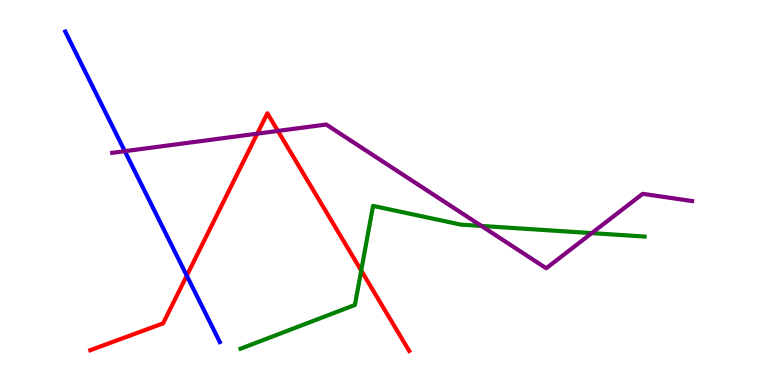[{'lines': ['blue', 'red'], 'intersections': [{'x': 2.41, 'y': 2.84}]}, {'lines': ['green', 'red'], 'intersections': [{'x': 4.66, 'y': 2.97}]}, {'lines': ['purple', 'red'], 'intersections': [{'x': 3.32, 'y': 6.53}, {'x': 3.59, 'y': 6.6}]}, {'lines': ['blue', 'green'], 'intersections': []}, {'lines': ['blue', 'purple'], 'intersections': [{'x': 1.61, 'y': 6.07}]}, {'lines': ['green', 'purple'], 'intersections': [{'x': 6.21, 'y': 4.13}, {'x': 7.64, 'y': 3.94}]}]